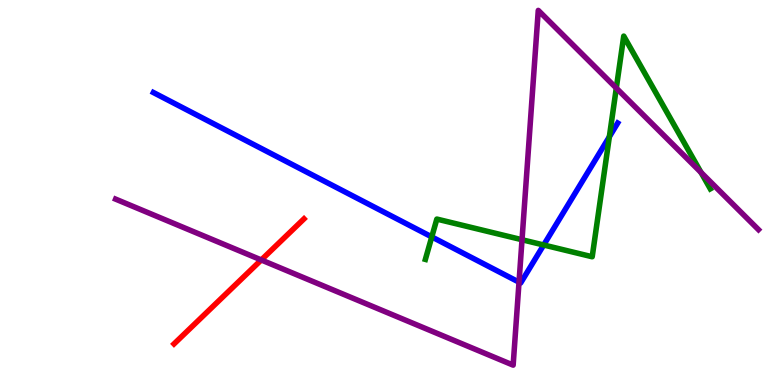[{'lines': ['blue', 'red'], 'intersections': []}, {'lines': ['green', 'red'], 'intersections': []}, {'lines': ['purple', 'red'], 'intersections': [{'x': 3.37, 'y': 3.25}]}, {'lines': ['blue', 'green'], 'intersections': [{'x': 5.57, 'y': 3.85}, {'x': 7.02, 'y': 3.64}, {'x': 7.86, 'y': 6.45}]}, {'lines': ['blue', 'purple'], 'intersections': [{'x': 6.7, 'y': 2.67}]}, {'lines': ['green', 'purple'], 'intersections': [{'x': 6.74, 'y': 3.77}, {'x': 7.95, 'y': 7.71}, {'x': 9.05, 'y': 5.52}]}]